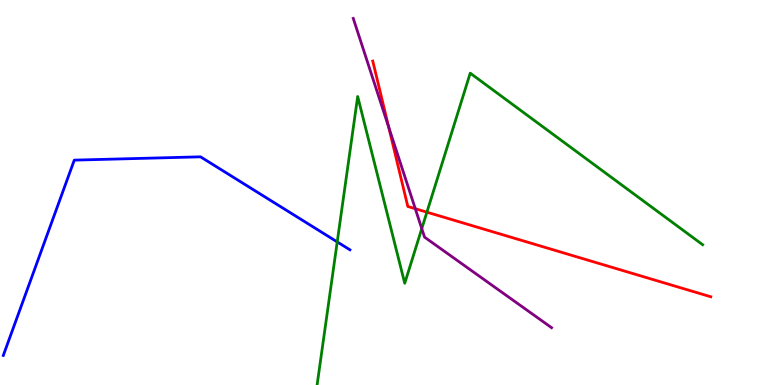[{'lines': ['blue', 'red'], 'intersections': []}, {'lines': ['green', 'red'], 'intersections': [{'x': 5.51, 'y': 4.49}]}, {'lines': ['purple', 'red'], 'intersections': [{'x': 5.02, 'y': 6.7}, {'x': 5.36, 'y': 4.58}]}, {'lines': ['blue', 'green'], 'intersections': [{'x': 4.35, 'y': 3.72}]}, {'lines': ['blue', 'purple'], 'intersections': []}, {'lines': ['green', 'purple'], 'intersections': [{'x': 5.44, 'y': 4.06}]}]